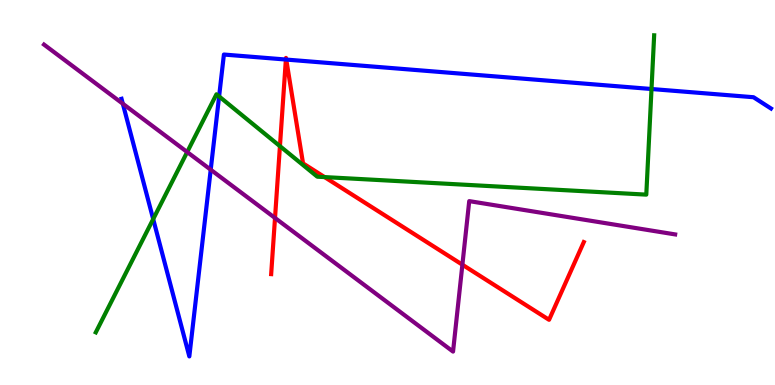[{'lines': ['blue', 'red'], 'intersections': [{'x': 3.69, 'y': 8.45}, {'x': 3.69, 'y': 8.45}]}, {'lines': ['green', 'red'], 'intersections': [{'x': 3.61, 'y': 6.2}, {'x': 4.19, 'y': 5.4}]}, {'lines': ['purple', 'red'], 'intersections': [{'x': 3.55, 'y': 4.34}, {'x': 5.97, 'y': 3.12}]}, {'lines': ['blue', 'green'], 'intersections': [{'x': 1.98, 'y': 4.31}, {'x': 2.83, 'y': 7.5}, {'x': 8.41, 'y': 7.69}]}, {'lines': ['blue', 'purple'], 'intersections': [{'x': 1.58, 'y': 7.31}, {'x': 2.72, 'y': 5.59}]}, {'lines': ['green', 'purple'], 'intersections': [{'x': 2.42, 'y': 6.05}]}]